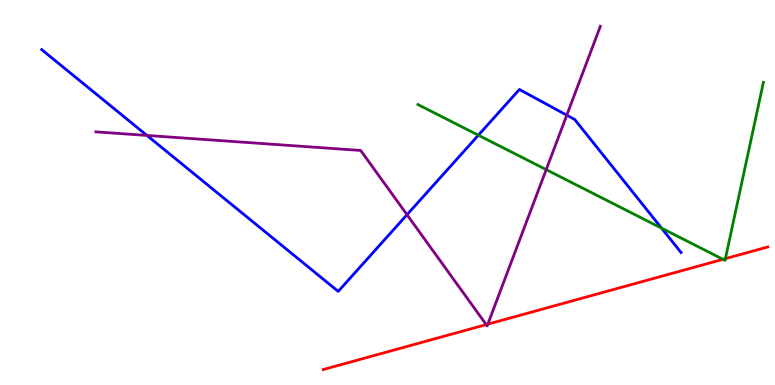[{'lines': ['blue', 'red'], 'intersections': []}, {'lines': ['green', 'red'], 'intersections': [{'x': 9.33, 'y': 3.26}, {'x': 9.36, 'y': 3.28}]}, {'lines': ['purple', 'red'], 'intersections': [{'x': 6.27, 'y': 1.57}, {'x': 6.29, 'y': 1.58}]}, {'lines': ['blue', 'green'], 'intersections': [{'x': 6.17, 'y': 6.49}, {'x': 8.54, 'y': 4.07}]}, {'lines': ['blue', 'purple'], 'intersections': [{'x': 1.9, 'y': 6.48}, {'x': 5.25, 'y': 4.42}, {'x': 7.31, 'y': 7.01}]}, {'lines': ['green', 'purple'], 'intersections': [{'x': 7.05, 'y': 5.59}]}]